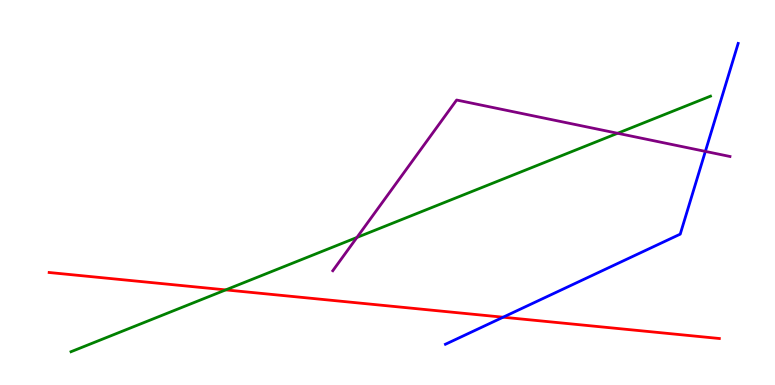[{'lines': ['blue', 'red'], 'intersections': [{'x': 6.49, 'y': 1.76}]}, {'lines': ['green', 'red'], 'intersections': [{'x': 2.91, 'y': 2.47}]}, {'lines': ['purple', 'red'], 'intersections': []}, {'lines': ['blue', 'green'], 'intersections': []}, {'lines': ['blue', 'purple'], 'intersections': [{'x': 9.1, 'y': 6.07}]}, {'lines': ['green', 'purple'], 'intersections': [{'x': 4.61, 'y': 3.83}, {'x': 7.97, 'y': 6.54}]}]